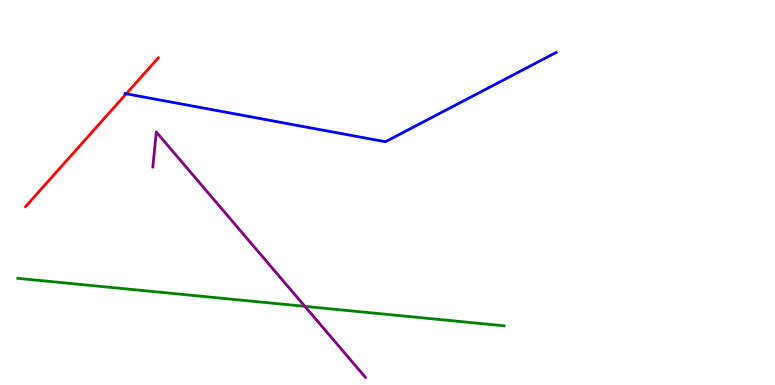[{'lines': ['blue', 'red'], 'intersections': [{'x': 1.63, 'y': 7.56}]}, {'lines': ['green', 'red'], 'intersections': []}, {'lines': ['purple', 'red'], 'intersections': []}, {'lines': ['blue', 'green'], 'intersections': []}, {'lines': ['blue', 'purple'], 'intersections': []}, {'lines': ['green', 'purple'], 'intersections': [{'x': 3.93, 'y': 2.04}]}]